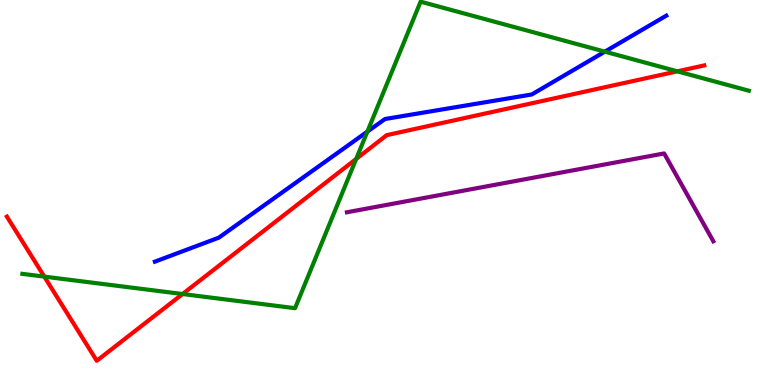[{'lines': ['blue', 'red'], 'intersections': []}, {'lines': ['green', 'red'], 'intersections': [{'x': 0.572, 'y': 2.82}, {'x': 2.36, 'y': 2.36}, {'x': 4.6, 'y': 5.87}, {'x': 8.74, 'y': 8.15}]}, {'lines': ['purple', 'red'], 'intersections': []}, {'lines': ['blue', 'green'], 'intersections': [{'x': 4.74, 'y': 6.58}, {'x': 7.8, 'y': 8.66}]}, {'lines': ['blue', 'purple'], 'intersections': []}, {'lines': ['green', 'purple'], 'intersections': []}]